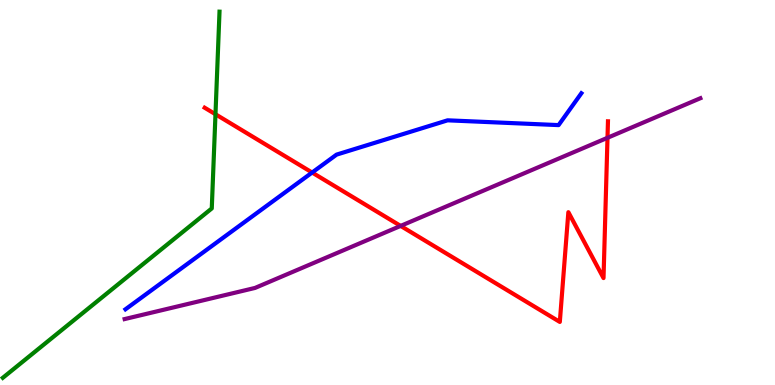[{'lines': ['blue', 'red'], 'intersections': [{'x': 4.03, 'y': 5.52}]}, {'lines': ['green', 'red'], 'intersections': [{'x': 2.78, 'y': 7.03}]}, {'lines': ['purple', 'red'], 'intersections': [{'x': 5.17, 'y': 4.13}, {'x': 7.84, 'y': 6.42}]}, {'lines': ['blue', 'green'], 'intersections': []}, {'lines': ['blue', 'purple'], 'intersections': []}, {'lines': ['green', 'purple'], 'intersections': []}]